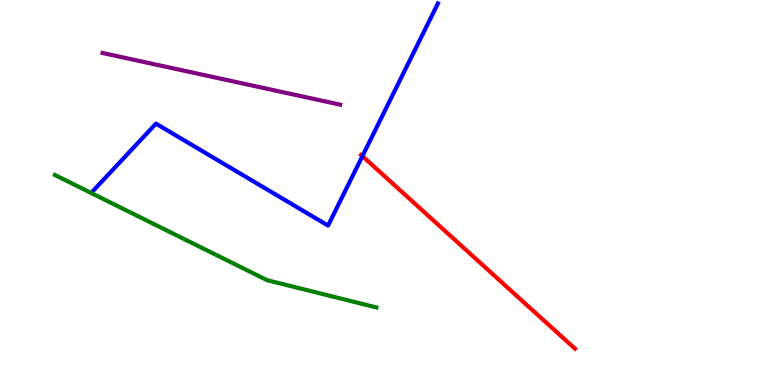[{'lines': ['blue', 'red'], 'intersections': [{'x': 4.68, 'y': 5.94}]}, {'lines': ['green', 'red'], 'intersections': []}, {'lines': ['purple', 'red'], 'intersections': []}, {'lines': ['blue', 'green'], 'intersections': []}, {'lines': ['blue', 'purple'], 'intersections': []}, {'lines': ['green', 'purple'], 'intersections': []}]